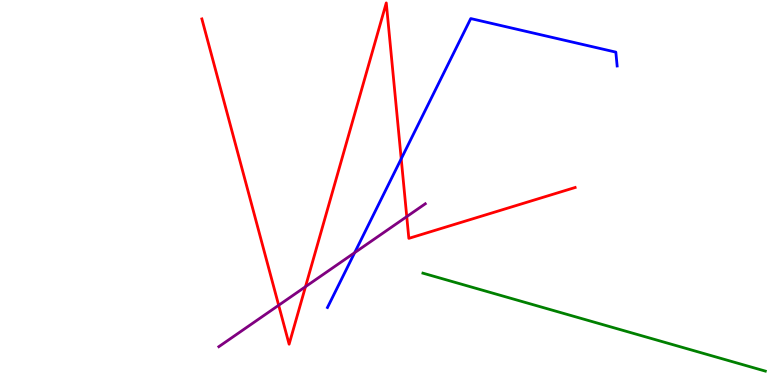[{'lines': ['blue', 'red'], 'intersections': [{'x': 5.18, 'y': 5.88}]}, {'lines': ['green', 'red'], 'intersections': []}, {'lines': ['purple', 'red'], 'intersections': [{'x': 3.6, 'y': 2.07}, {'x': 3.94, 'y': 2.55}, {'x': 5.25, 'y': 4.37}]}, {'lines': ['blue', 'green'], 'intersections': []}, {'lines': ['blue', 'purple'], 'intersections': [{'x': 4.58, 'y': 3.44}]}, {'lines': ['green', 'purple'], 'intersections': []}]